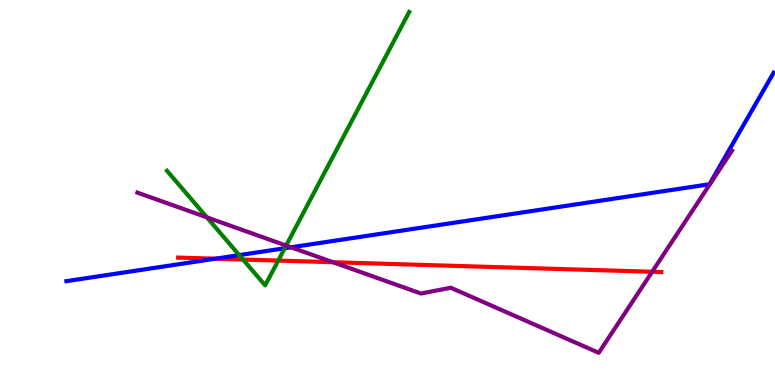[{'lines': ['blue', 'red'], 'intersections': [{'x': 2.78, 'y': 3.28}]}, {'lines': ['green', 'red'], 'intersections': [{'x': 3.14, 'y': 3.26}, {'x': 3.59, 'y': 3.23}]}, {'lines': ['purple', 'red'], 'intersections': [{'x': 4.3, 'y': 3.19}, {'x': 8.42, 'y': 2.94}]}, {'lines': ['blue', 'green'], 'intersections': [{'x': 3.09, 'y': 3.37}, {'x': 3.67, 'y': 3.55}]}, {'lines': ['blue', 'purple'], 'intersections': [{'x': 3.76, 'y': 3.58}]}, {'lines': ['green', 'purple'], 'intersections': [{'x': 2.67, 'y': 4.35}, {'x': 3.69, 'y': 3.62}]}]